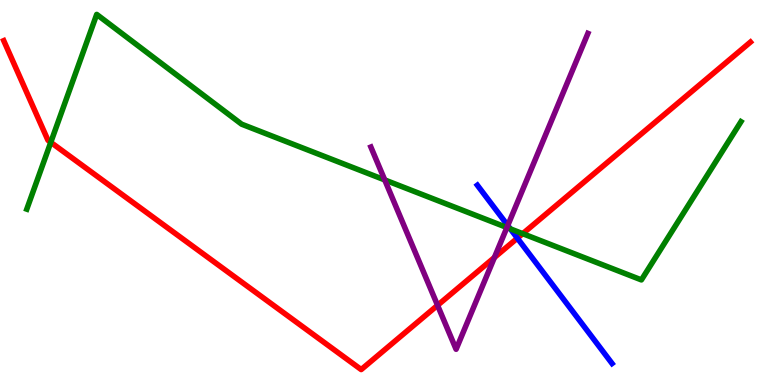[{'lines': ['blue', 'red'], 'intersections': [{'x': 6.68, 'y': 3.81}]}, {'lines': ['green', 'red'], 'intersections': [{'x': 0.655, 'y': 6.3}, {'x': 6.74, 'y': 3.93}]}, {'lines': ['purple', 'red'], 'intersections': [{'x': 5.65, 'y': 2.07}, {'x': 6.38, 'y': 3.31}]}, {'lines': ['blue', 'green'], 'intersections': [{'x': 6.58, 'y': 4.06}]}, {'lines': ['blue', 'purple'], 'intersections': [{'x': 6.55, 'y': 4.14}]}, {'lines': ['green', 'purple'], 'intersections': [{'x': 4.96, 'y': 5.33}, {'x': 6.54, 'y': 4.09}]}]